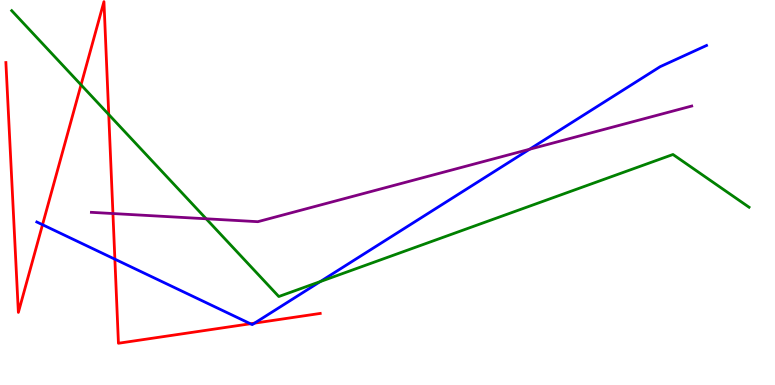[{'lines': ['blue', 'red'], 'intersections': [{'x': 0.549, 'y': 4.16}, {'x': 1.48, 'y': 3.27}, {'x': 3.23, 'y': 1.59}, {'x': 3.28, 'y': 1.61}]}, {'lines': ['green', 'red'], 'intersections': [{'x': 1.05, 'y': 7.8}, {'x': 1.4, 'y': 7.03}]}, {'lines': ['purple', 'red'], 'intersections': [{'x': 1.46, 'y': 4.45}]}, {'lines': ['blue', 'green'], 'intersections': [{'x': 4.13, 'y': 2.69}]}, {'lines': ['blue', 'purple'], 'intersections': [{'x': 6.83, 'y': 6.12}]}, {'lines': ['green', 'purple'], 'intersections': [{'x': 2.66, 'y': 4.32}]}]